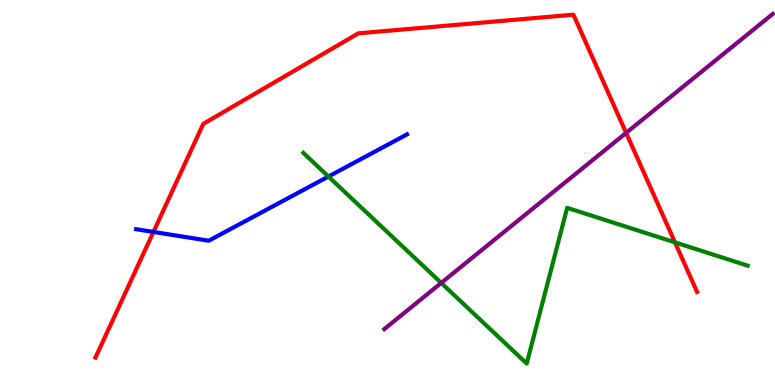[{'lines': ['blue', 'red'], 'intersections': [{'x': 1.98, 'y': 3.98}]}, {'lines': ['green', 'red'], 'intersections': [{'x': 8.71, 'y': 3.7}]}, {'lines': ['purple', 'red'], 'intersections': [{'x': 8.08, 'y': 6.55}]}, {'lines': ['blue', 'green'], 'intersections': [{'x': 4.24, 'y': 5.41}]}, {'lines': ['blue', 'purple'], 'intersections': []}, {'lines': ['green', 'purple'], 'intersections': [{'x': 5.69, 'y': 2.65}]}]